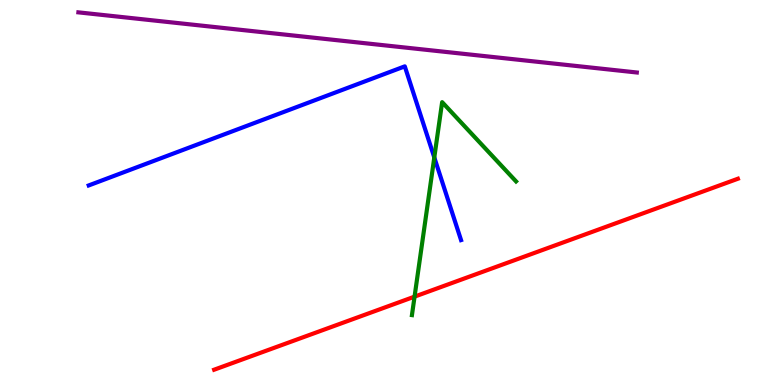[{'lines': ['blue', 'red'], 'intersections': []}, {'lines': ['green', 'red'], 'intersections': [{'x': 5.35, 'y': 2.3}]}, {'lines': ['purple', 'red'], 'intersections': []}, {'lines': ['blue', 'green'], 'intersections': [{'x': 5.6, 'y': 5.91}]}, {'lines': ['blue', 'purple'], 'intersections': []}, {'lines': ['green', 'purple'], 'intersections': []}]